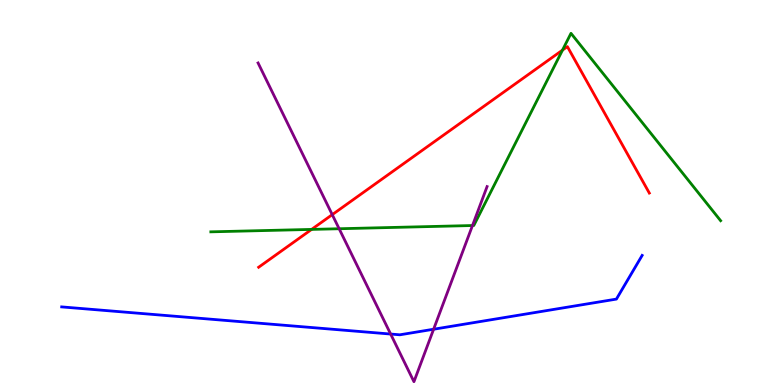[{'lines': ['blue', 'red'], 'intersections': []}, {'lines': ['green', 'red'], 'intersections': [{'x': 4.02, 'y': 4.04}, {'x': 7.26, 'y': 8.7}]}, {'lines': ['purple', 'red'], 'intersections': [{'x': 4.29, 'y': 4.42}]}, {'lines': ['blue', 'green'], 'intersections': []}, {'lines': ['blue', 'purple'], 'intersections': [{'x': 5.04, 'y': 1.32}, {'x': 5.6, 'y': 1.45}]}, {'lines': ['green', 'purple'], 'intersections': [{'x': 4.38, 'y': 4.06}, {'x': 6.1, 'y': 4.14}]}]